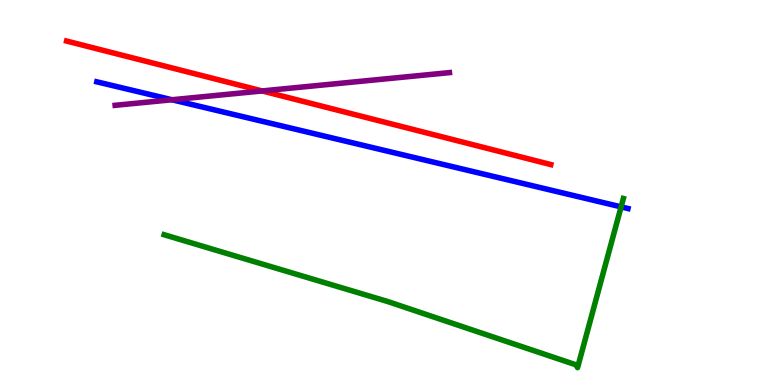[{'lines': ['blue', 'red'], 'intersections': []}, {'lines': ['green', 'red'], 'intersections': []}, {'lines': ['purple', 'red'], 'intersections': [{'x': 3.38, 'y': 7.64}]}, {'lines': ['blue', 'green'], 'intersections': [{'x': 8.01, 'y': 4.63}]}, {'lines': ['blue', 'purple'], 'intersections': [{'x': 2.22, 'y': 7.41}]}, {'lines': ['green', 'purple'], 'intersections': []}]